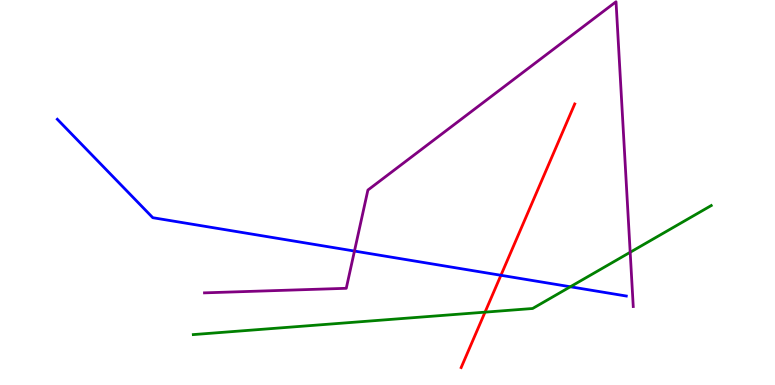[{'lines': ['blue', 'red'], 'intersections': [{'x': 6.46, 'y': 2.85}]}, {'lines': ['green', 'red'], 'intersections': [{'x': 6.26, 'y': 1.89}]}, {'lines': ['purple', 'red'], 'intersections': []}, {'lines': ['blue', 'green'], 'intersections': [{'x': 7.36, 'y': 2.55}]}, {'lines': ['blue', 'purple'], 'intersections': [{'x': 4.57, 'y': 3.48}]}, {'lines': ['green', 'purple'], 'intersections': [{'x': 8.13, 'y': 3.45}]}]